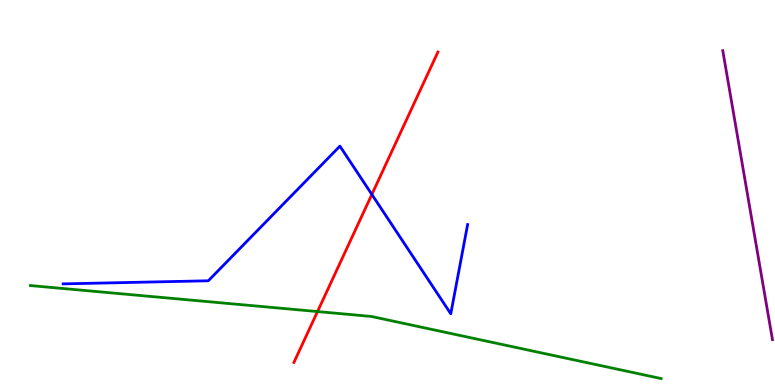[{'lines': ['blue', 'red'], 'intersections': [{'x': 4.8, 'y': 4.95}]}, {'lines': ['green', 'red'], 'intersections': [{'x': 4.1, 'y': 1.91}]}, {'lines': ['purple', 'red'], 'intersections': []}, {'lines': ['blue', 'green'], 'intersections': []}, {'lines': ['blue', 'purple'], 'intersections': []}, {'lines': ['green', 'purple'], 'intersections': []}]